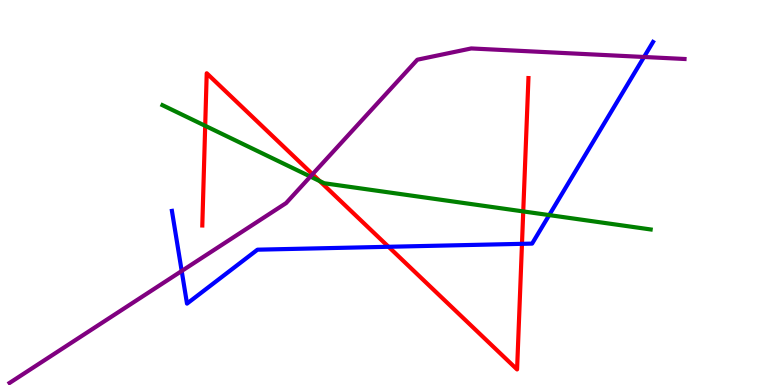[{'lines': ['blue', 'red'], 'intersections': [{'x': 5.01, 'y': 3.59}, {'x': 6.74, 'y': 3.67}]}, {'lines': ['green', 'red'], 'intersections': [{'x': 2.65, 'y': 6.73}, {'x': 4.12, 'y': 5.3}, {'x': 6.75, 'y': 4.51}]}, {'lines': ['purple', 'red'], 'intersections': [{'x': 4.03, 'y': 5.47}]}, {'lines': ['blue', 'green'], 'intersections': [{'x': 7.09, 'y': 4.41}]}, {'lines': ['blue', 'purple'], 'intersections': [{'x': 2.34, 'y': 2.96}, {'x': 8.31, 'y': 8.52}]}, {'lines': ['green', 'purple'], 'intersections': [{'x': 4.0, 'y': 5.41}]}]